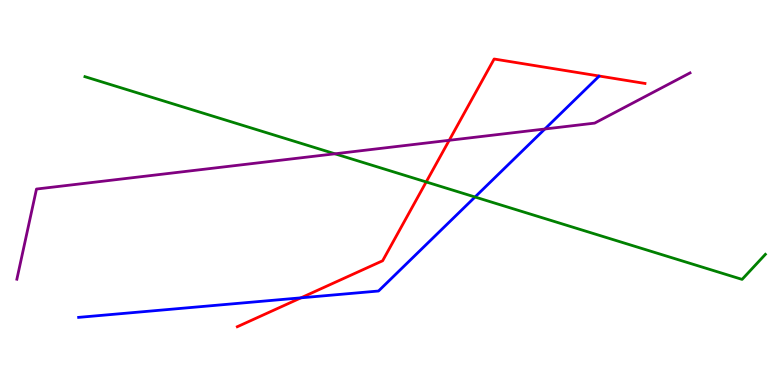[{'lines': ['blue', 'red'], 'intersections': [{'x': 3.88, 'y': 2.26}]}, {'lines': ['green', 'red'], 'intersections': [{'x': 5.5, 'y': 5.27}]}, {'lines': ['purple', 'red'], 'intersections': [{'x': 5.8, 'y': 6.36}]}, {'lines': ['blue', 'green'], 'intersections': [{'x': 6.13, 'y': 4.88}]}, {'lines': ['blue', 'purple'], 'intersections': [{'x': 7.03, 'y': 6.65}]}, {'lines': ['green', 'purple'], 'intersections': [{'x': 4.32, 'y': 6.01}]}]